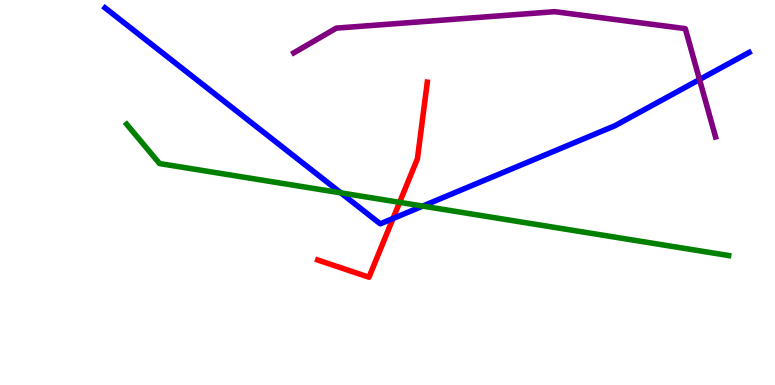[{'lines': ['blue', 'red'], 'intersections': [{'x': 5.07, 'y': 4.32}]}, {'lines': ['green', 'red'], 'intersections': [{'x': 5.16, 'y': 4.74}]}, {'lines': ['purple', 'red'], 'intersections': []}, {'lines': ['blue', 'green'], 'intersections': [{'x': 4.4, 'y': 4.99}, {'x': 5.45, 'y': 4.65}]}, {'lines': ['blue', 'purple'], 'intersections': [{'x': 9.03, 'y': 7.93}]}, {'lines': ['green', 'purple'], 'intersections': []}]